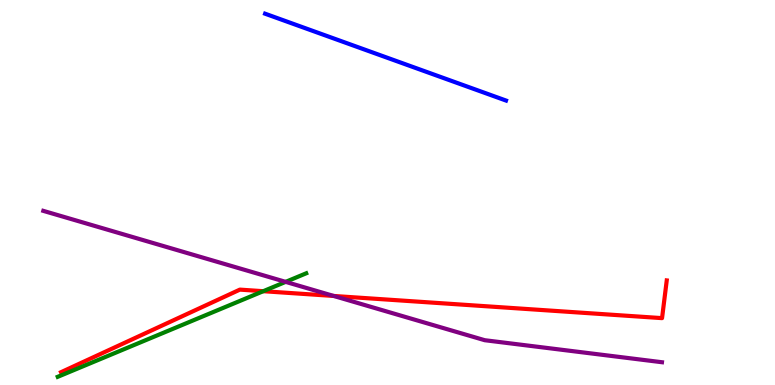[{'lines': ['blue', 'red'], 'intersections': []}, {'lines': ['green', 'red'], 'intersections': [{'x': 3.4, 'y': 2.44}]}, {'lines': ['purple', 'red'], 'intersections': [{'x': 4.31, 'y': 2.31}]}, {'lines': ['blue', 'green'], 'intersections': []}, {'lines': ['blue', 'purple'], 'intersections': []}, {'lines': ['green', 'purple'], 'intersections': [{'x': 3.69, 'y': 2.68}]}]